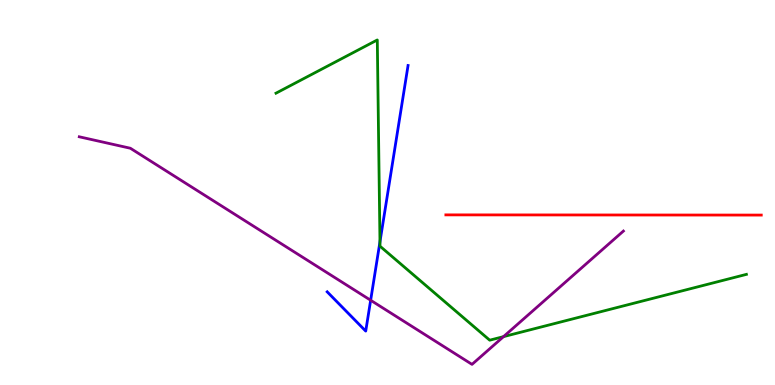[{'lines': ['blue', 'red'], 'intersections': []}, {'lines': ['green', 'red'], 'intersections': []}, {'lines': ['purple', 'red'], 'intersections': []}, {'lines': ['blue', 'green'], 'intersections': [{'x': 4.9, 'y': 3.72}]}, {'lines': ['blue', 'purple'], 'intersections': [{'x': 4.78, 'y': 2.2}]}, {'lines': ['green', 'purple'], 'intersections': [{'x': 6.5, 'y': 1.26}]}]